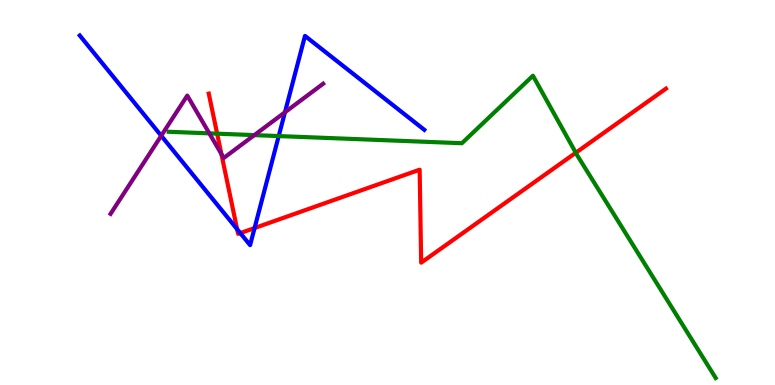[{'lines': ['blue', 'red'], 'intersections': [{'x': 3.06, 'y': 4.05}, {'x': 3.1, 'y': 3.95}, {'x': 3.28, 'y': 4.08}]}, {'lines': ['green', 'red'], 'intersections': [{'x': 2.8, 'y': 6.53}, {'x': 7.43, 'y': 6.03}]}, {'lines': ['purple', 'red'], 'intersections': [{'x': 2.86, 'y': 6.0}]}, {'lines': ['blue', 'green'], 'intersections': [{'x': 3.6, 'y': 6.47}]}, {'lines': ['blue', 'purple'], 'intersections': [{'x': 2.08, 'y': 6.47}, {'x': 3.68, 'y': 7.08}]}, {'lines': ['green', 'purple'], 'intersections': [{'x': 2.7, 'y': 6.54}, {'x': 3.28, 'y': 6.49}]}]